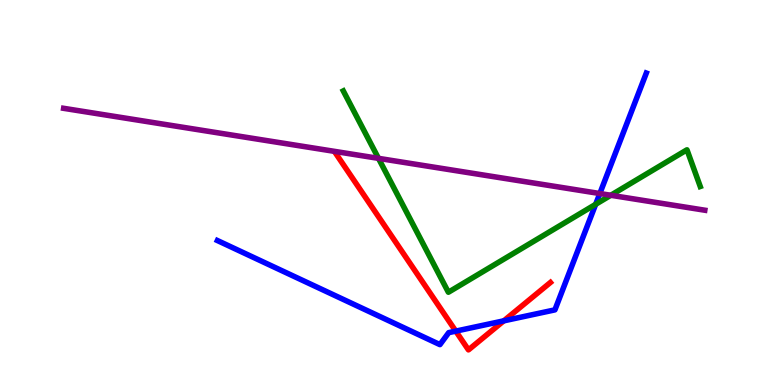[{'lines': ['blue', 'red'], 'intersections': [{'x': 5.88, 'y': 1.4}, {'x': 6.5, 'y': 1.67}]}, {'lines': ['green', 'red'], 'intersections': []}, {'lines': ['purple', 'red'], 'intersections': []}, {'lines': ['blue', 'green'], 'intersections': [{'x': 7.69, 'y': 4.69}]}, {'lines': ['blue', 'purple'], 'intersections': [{'x': 7.74, 'y': 4.97}]}, {'lines': ['green', 'purple'], 'intersections': [{'x': 4.88, 'y': 5.89}, {'x': 7.88, 'y': 4.93}]}]